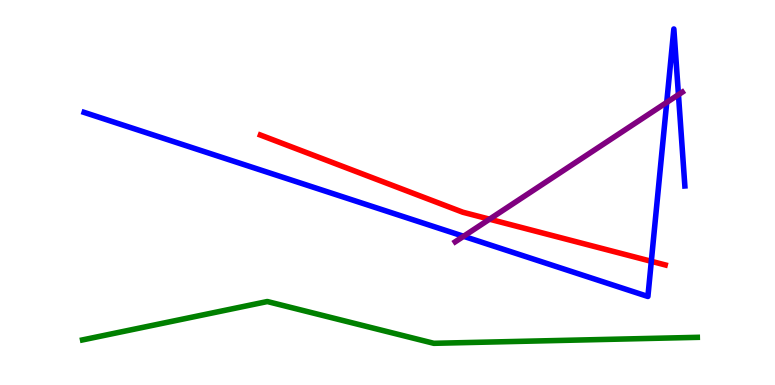[{'lines': ['blue', 'red'], 'intersections': [{'x': 8.4, 'y': 3.21}]}, {'lines': ['green', 'red'], 'intersections': []}, {'lines': ['purple', 'red'], 'intersections': [{'x': 6.32, 'y': 4.31}]}, {'lines': ['blue', 'green'], 'intersections': []}, {'lines': ['blue', 'purple'], 'intersections': [{'x': 5.98, 'y': 3.86}, {'x': 8.6, 'y': 7.34}, {'x': 8.75, 'y': 7.54}]}, {'lines': ['green', 'purple'], 'intersections': []}]